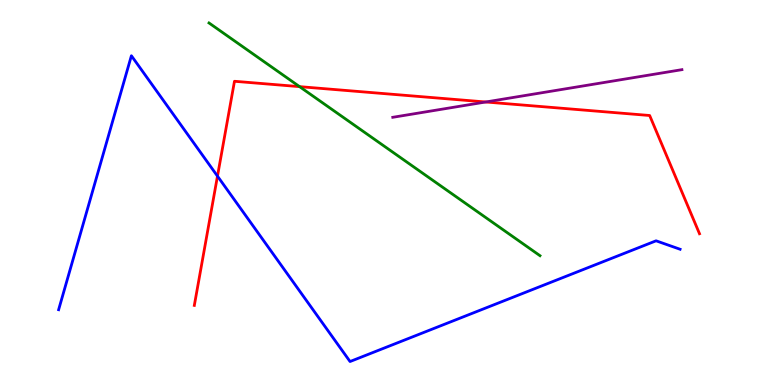[{'lines': ['blue', 'red'], 'intersections': [{'x': 2.81, 'y': 5.43}]}, {'lines': ['green', 'red'], 'intersections': [{'x': 3.87, 'y': 7.75}]}, {'lines': ['purple', 'red'], 'intersections': [{'x': 6.27, 'y': 7.35}]}, {'lines': ['blue', 'green'], 'intersections': []}, {'lines': ['blue', 'purple'], 'intersections': []}, {'lines': ['green', 'purple'], 'intersections': []}]